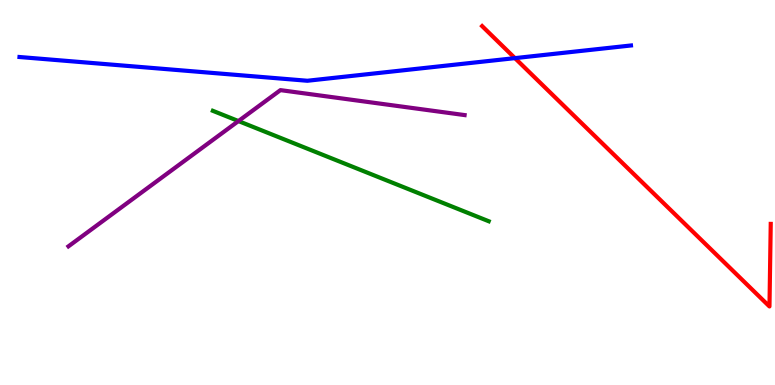[{'lines': ['blue', 'red'], 'intersections': [{'x': 6.64, 'y': 8.49}]}, {'lines': ['green', 'red'], 'intersections': []}, {'lines': ['purple', 'red'], 'intersections': []}, {'lines': ['blue', 'green'], 'intersections': []}, {'lines': ['blue', 'purple'], 'intersections': []}, {'lines': ['green', 'purple'], 'intersections': [{'x': 3.08, 'y': 6.86}]}]